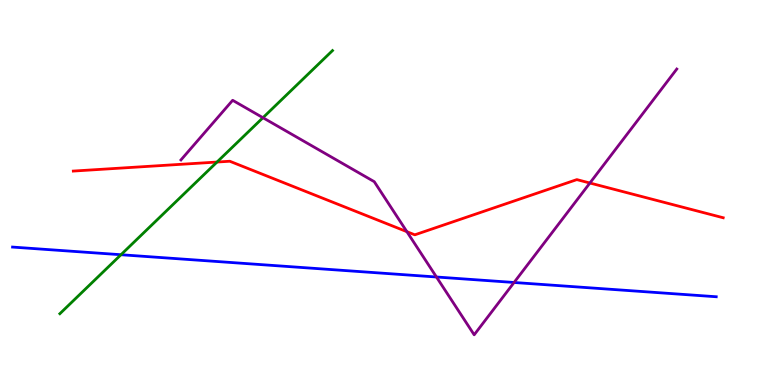[{'lines': ['blue', 'red'], 'intersections': []}, {'lines': ['green', 'red'], 'intersections': [{'x': 2.8, 'y': 5.79}]}, {'lines': ['purple', 'red'], 'intersections': [{'x': 5.25, 'y': 3.98}, {'x': 7.61, 'y': 5.25}]}, {'lines': ['blue', 'green'], 'intersections': [{'x': 1.56, 'y': 3.38}]}, {'lines': ['blue', 'purple'], 'intersections': [{'x': 5.63, 'y': 2.81}, {'x': 6.63, 'y': 2.66}]}, {'lines': ['green', 'purple'], 'intersections': [{'x': 3.39, 'y': 6.94}]}]